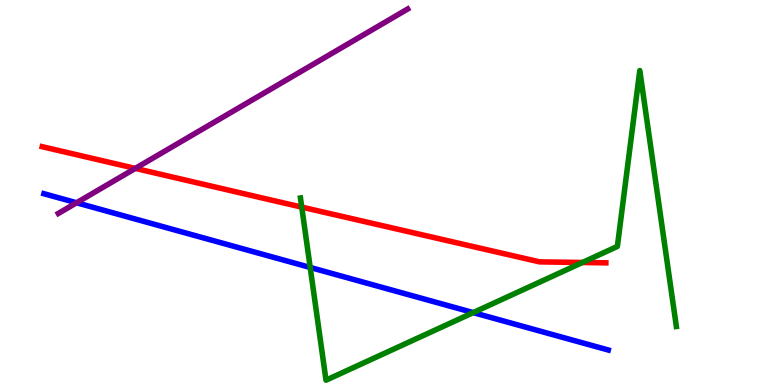[{'lines': ['blue', 'red'], 'intersections': []}, {'lines': ['green', 'red'], 'intersections': [{'x': 3.89, 'y': 4.62}, {'x': 7.51, 'y': 3.18}]}, {'lines': ['purple', 'red'], 'intersections': [{'x': 1.75, 'y': 5.63}]}, {'lines': ['blue', 'green'], 'intersections': [{'x': 4.0, 'y': 3.05}, {'x': 6.11, 'y': 1.88}]}, {'lines': ['blue', 'purple'], 'intersections': [{'x': 0.988, 'y': 4.73}]}, {'lines': ['green', 'purple'], 'intersections': []}]